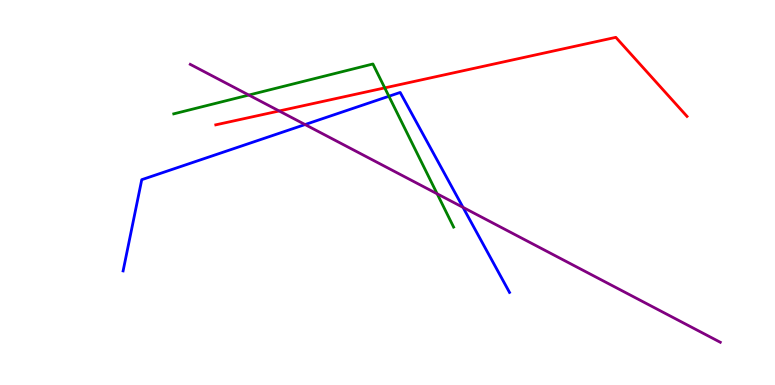[{'lines': ['blue', 'red'], 'intersections': []}, {'lines': ['green', 'red'], 'intersections': [{'x': 4.96, 'y': 7.72}]}, {'lines': ['purple', 'red'], 'intersections': [{'x': 3.6, 'y': 7.12}]}, {'lines': ['blue', 'green'], 'intersections': [{'x': 5.02, 'y': 7.5}]}, {'lines': ['blue', 'purple'], 'intersections': [{'x': 3.94, 'y': 6.76}, {'x': 5.97, 'y': 4.61}]}, {'lines': ['green', 'purple'], 'intersections': [{'x': 3.21, 'y': 7.53}, {'x': 5.64, 'y': 4.97}]}]